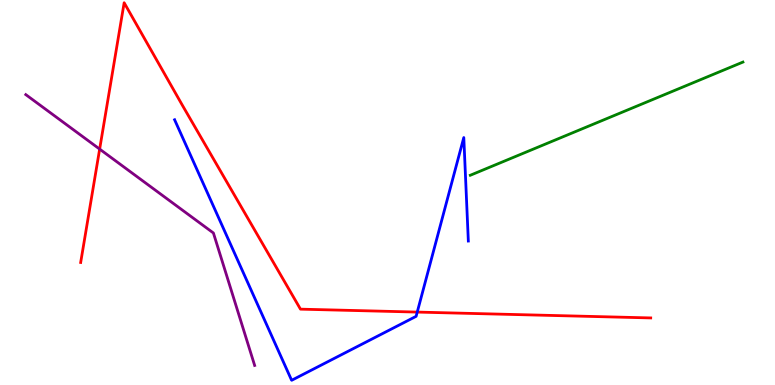[{'lines': ['blue', 'red'], 'intersections': [{'x': 5.38, 'y': 1.89}]}, {'lines': ['green', 'red'], 'intersections': []}, {'lines': ['purple', 'red'], 'intersections': [{'x': 1.29, 'y': 6.13}]}, {'lines': ['blue', 'green'], 'intersections': []}, {'lines': ['blue', 'purple'], 'intersections': []}, {'lines': ['green', 'purple'], 'intersections': []}]